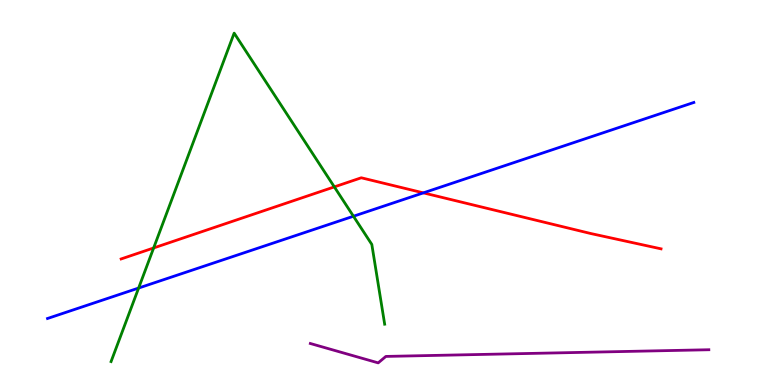[{'lines': ['blue', 'red'], 'intersections': [{'x': 5.46, 'y': 4.99}]}, {'lines': ['green', 'red'], 'intersections': [{'x': 1.98, 'y': 3.56}, {'x': 4.31, 'y': 5.15}]}, {'lines': ['purple', 'red'], 'intersections': []}, {'lines': ['blue', 'green'], 'intersections': [{'x': 1.79, 'y': 2.52}, {'x': 4.56, 'y': 4.38}]}, {'lines': ['blue', 'purple'], 'intersections': []}, {'lines': ['green', 'purple'], 'intersections': []}]